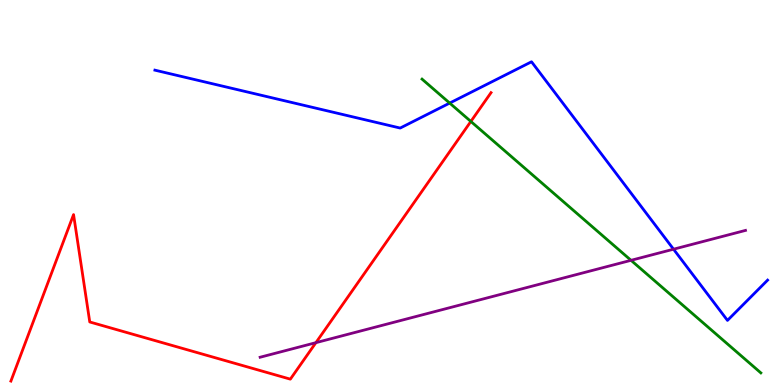[{'lines': ['blue', 'red'], 'intersections': []}, {'lines': ['green', 'red'], 'intersections': [{'x': 6.08, 'y': 6.85}]}, {'lines': ['purple', 'red'], 'intersections': [{'x': 4.08, 'y': 1.1}]}, {'lines': ['blue', 'green'], 'intersections': [{'x': 5.8, 'y': 7.32}]}, {'lines': ['blue', 'purple'], 'intersections': [{'x': 8.69, 'y': 3.53}]}, {'lines': ['green', 'purple'], 'intersections': [{'x': 8.14, 'y': 3.24}]}]